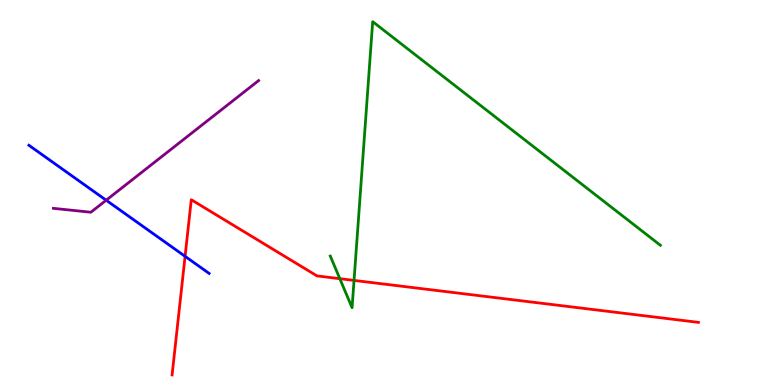[{'lines': ['blue', 'red'], 'intersections': [{'x': 2.39, 'y': 3.34}]}, {'lines': ['green', 'red'], 'intersections': [{'x': 4.38, 'y': 2.76}, {'x': 4.57, 'y': 2.72}]}, {'lines': ['purple', 'red'], 'intersections': []}, {'lines': ['blue', 'green'], 'intersections': []}, {'lines': ['blue', 'purple'], 'intersections': [{'x': 1.37, 'y': 4.8}]}, {'lines': ['green', 'purple'], 'intersections': []}]